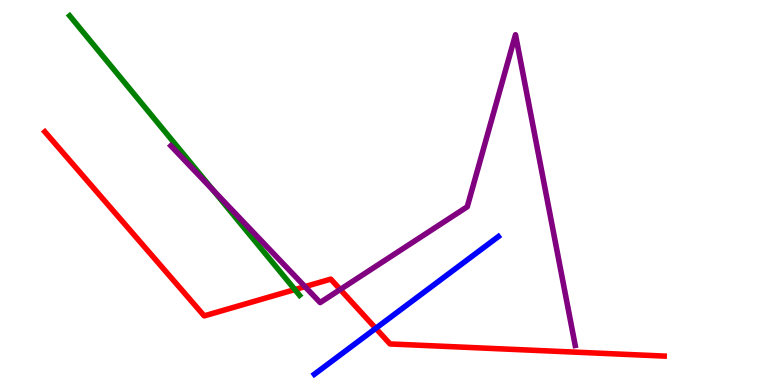[{'lines': ['blue', 'red'], 'intersections': [{'x': 4.85, 'y': 1.47}]}, {'lines': ['green', 'red'], 'intersections': [{'x': 3.8, 'y': 2.48}]}, {'lines': ['purple', 'red'], 'intersections': [{'x': 3.94, 'y': 2.56}, {'x': 4.39, 'y': 2.48}]}, {'lines': ['blue', 'green'], 'intersections': []}, {'lines': ['blue', 'purple'], 'intersections': []}, {'lines': ['green', 'purple'], 'intersections': [{'x': 2.75, 'y': 5.06}]}]